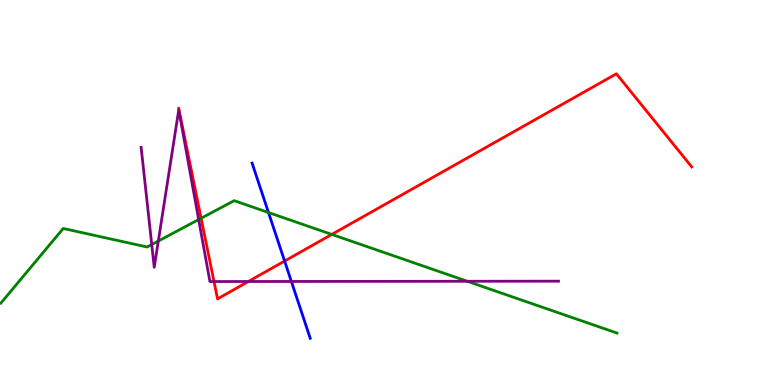[{'lines': ['blue', 'red'], 'intersections': [{'x': 3.67, 'y': 3.22}]}, {'lines': ['green', 'red'], 'intersections': [{'x': 2.59, 'y': 4.33}, {'x': 4.28, 'y': 3.91}]}, {'lines': ['purple', 'red'], 'intersections': [{'x': 2.76, 'y': 2.69}, {'x': 3.2, 'y': 2.69}]}, {'lines': ['blue', 'green'], 'intersections': [{'x': 3.46, 'y': 4.48}]}, {'lines': ['blue', 'purple'], 'intersections': [{'x': 3.76, 'y': 2.69}]}, {'lines': ['green', 'purple'], 'intersections': [{'x': 1.96, 'y': 3.65}, {'x': 2.04, 'y': 3.74}, {'x': 2.56, 'y': 4.3}, {'x': 6.03, 'y': 2.69}]}]